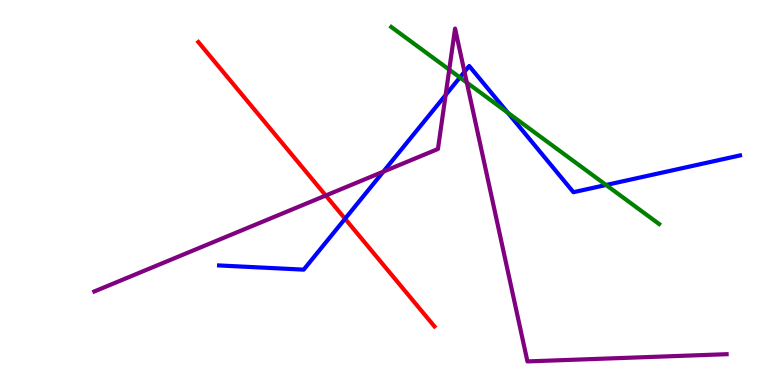[{'lines': ['blue', 'red'], 'intersections': [{'x': 4.45, 'y': 4.32}]}, {'lines': ['green', 'red'], 'intersections': []}, {'lines': ['purple', 'red'], 'intersections': [{'x': 4.2, 'y': 4.92}]}, {'lines': ['blue', 'green'], 'intersections': [{'x': 5.93, 'y': 7.99}, {'x': 6.55, 'y': 7.07}, {'x': 7.82, 'y': 5.2}]}, {'lines': ['blue', 'purple'], 'intersections': [{'x': 4.95, 'y': 5.54}, {'x': 5.75, 'y': 7.53}, {'x': 5.99, 'y': 8.13}]}, {'lines': ['green', 'purple'], 'intersections': [{'x': 5.8, 'y': 8.19}, {'x': 6.02, 'y': 7.86}]}]